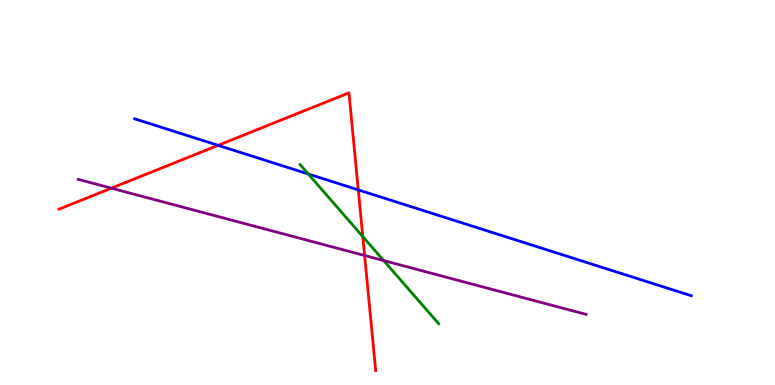[{'lines': ['blue', 'red'], 'intersections': [{'x': 2.81, 'y': 6.22}, {'x': 4.62, 'y': 5.07}]}, {'lines': ['green', 'red'], 'intersections': [{'x': 4.68, 'y': 3.85}]}, {'lines': ['purple', 'red'], 'intersections': [{'x': 1.44, 'y': 5.11}, {'x': 4.7, 'y': 3.36}]}, {'lines': ['blue', 'green'], 'intersections': [{'x': 3.98, 'y': 5.48}]}, {'lines': ['blue', 'purple'], 'intersections': []}, {'lines': ['green', 'purple'], 'intersections': [{'x': 4.95, 'y': 3.23}]}]